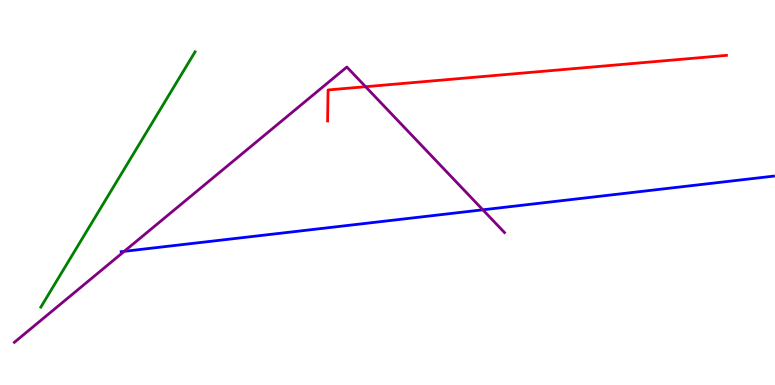[{'lines': ['blue', 'red'], 'intersections': []}, {'lines': ['green', 'red'], 'intersections': []}, {'lines': ['purple', 'red'], 'intersections': [{'x': 4.72, 'y': 7.75}]}, {'lines': ['blue', 'green'], 'intersections': []}, {'lines': ['blue', 'purple'], 'intersections': [{'x': 1.6, 'y': 3.47}, {'x': 6.23, 'y': 4.55}]}, {'lines': ['green', 'purple'], 'intersections': []}]